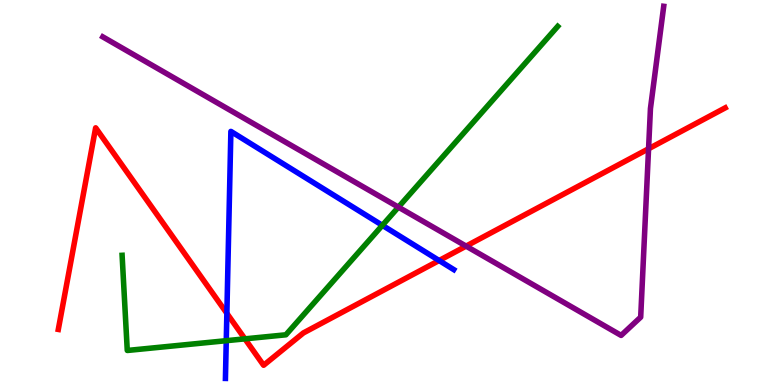[{'lines': ['blue', 'red'], 'intersections': [{'x': 2.93, 'y': 1.86}, {'x': 5.67, 'y': 3.23}]}, {'lines': ['green', 'red'], 'intersections': [{'x': 3.16, 'y': 1.2}]}, {'lines': ['purple', 'red'], 'intersections': [{'x': 6.01, 'y': 3.61}, {'x': 8.37, 'y': 6.14}]}, {'lines': ['blue', 'green'], 'intersections': [{'x': 2.92, 'y': 1.15}, {'x': 4.93, 'y': 4.15}]}, {'lines': ['blue', 'purple'], 'intersections': []}, {'lines': ['green', 'purple'], 'intersections': [{'x': 5.14, 'y': 4.62}]}]